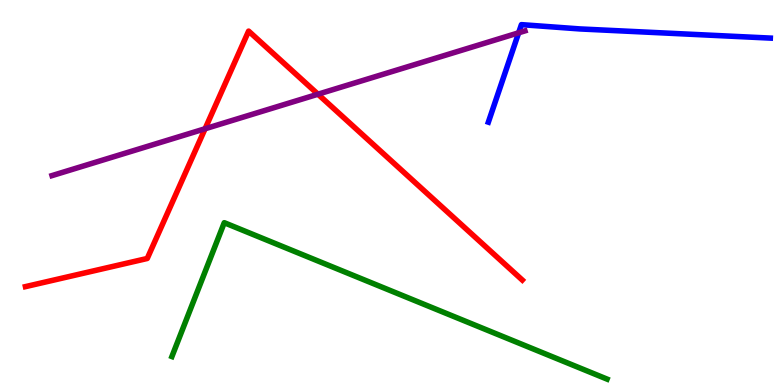[{'lines': ['blue', 'red'], 'intersections': []}, {'lines': ['green', 'red'], 'intersections': []}, {'lines': ['purple', 'red'], 'intersections': [{'x': 2.65, 'y': 6.66}, {'x': 4.1, 'y': 7.55}]}, {'lines': ['blue', 'green'], 'intersections': []}, {'lines': ['blue', 'purple'], 'intersections': [{'x': 6.69, 'y': 9.15}]}, {'lines': ['green', 'purple'], 'intersections': []}]